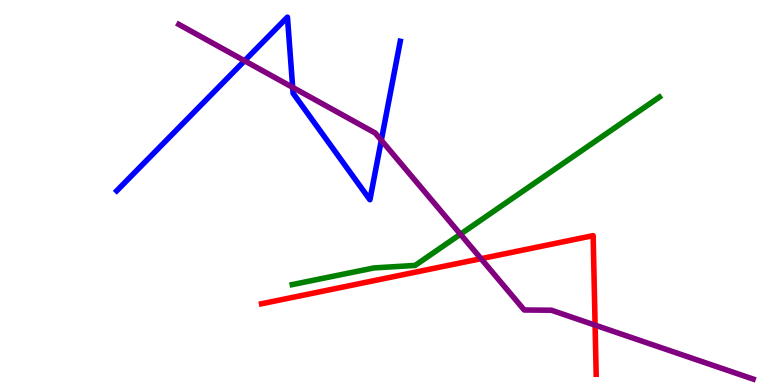[{'lines': ['blue', 'red'], 'intersections': []}, {'lines': ['green', 'red'], 'intersections': []}, {'lines': ['purple', 'red'], 'intersections': [{'x': 6.21, 'y': 3.28}, {'x': 7.68, 'y': 1.55}]}, {'lines': ['blue', 'green'], 'intersections': []}, {'lines': ['blue', 'purple'], 'intersections': [{'x': 3.16, 'y': 8.42}, {'x': 3.78, 'y': 7.73}, {'x': 4.92, 'y': 6.36}]}, {'lines': ['green', 'purple'], 'intersections': [{'x': 5.94, 'y': 3.92}]}]